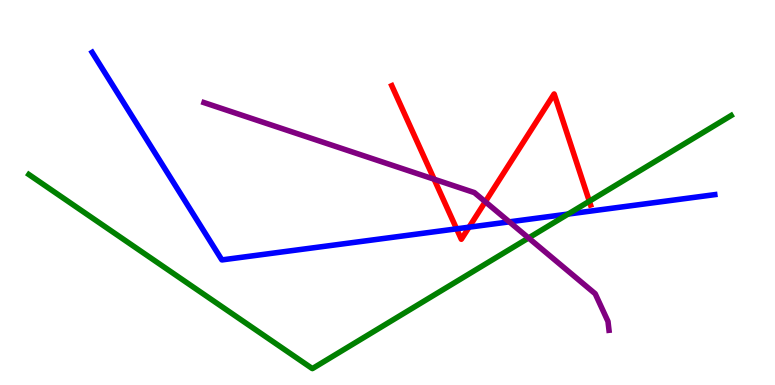[{'lines': ['blue', 'red'], 'intersections': [{'x': 5.89, 'y': 4.06}, {'x': 6.05, 'y': 4.1}]}, {'lines': ['green', 'red'], 'intersections': [{'x': 7.6, 'y': 4.77}]}, {'lines': ['purple', 'red'], 'intersections': [{'x': 5.6, 'y': 5.35}, {'x': 6.26, 'y': 4.76}]}, {'lines': ['blue', 'green'], 'intersections': [{'x': 7.33, 'y': 4.44}]}, {'lines': ['blue', 'purple'], 'intersections': [{'x': 6.57, 'y': 4.24}]}, {'lines': ['green', 'purple'], 'intersections': [{'x': 6.82, 'y': 3.82}]}]